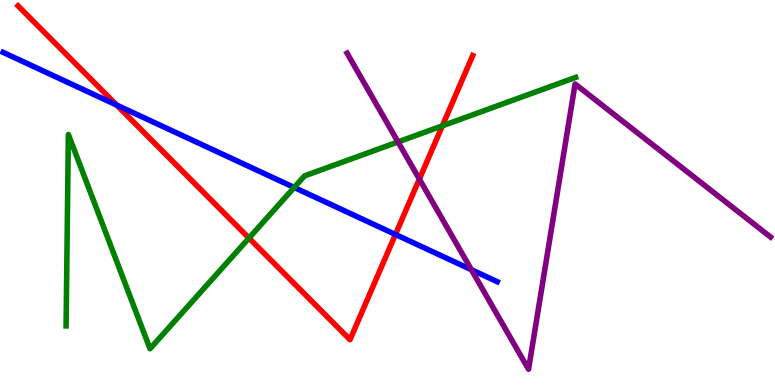[{'lines': ['blue', 'red'], 'intersections': [{'x': 1.51, 'y': 7.27}, {'x': 5.1, 'y': 3.91}]}, {'lines': ['green', 'red'], 'intersections': [{'x': 3.21, 'y': 3.82}, {'x': 5.71, 'y': 6.73}]}, {'lines': ['purple', 'red'], 'intersections': [{'x': 5.41, 'y': 5.35}]}, {'lines': ['blue', 'green'], 'intersections': [{'x': 3.8, 'y': 5.13}]}, {'lines': ['blue', 'purple'], 'intersections': [{'x': 6.08, 'y': 2.99}]}, {'lines': ['green', 'purple'], 'intersections': [{'x': 5.14, 'y': 6.31}]}]